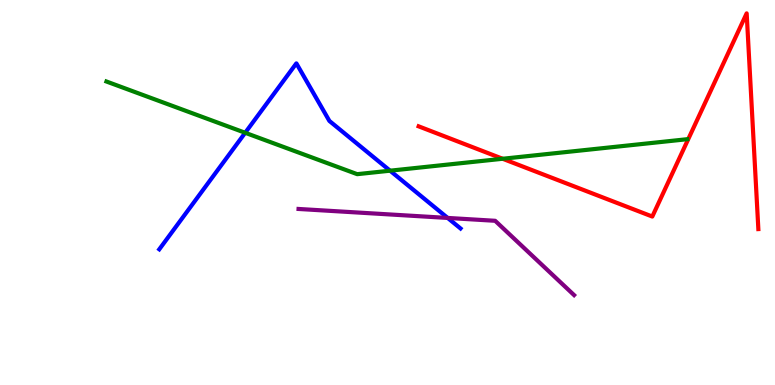[{'lines': ['blue', 'red'], 'intersections': []}, {'lines': ['green', 'red'], 'intersections': [{'x': 6.49, 'y': 5.88}]}, {'lines': ['purple', 'red'], 'intersections': []}, {'lines': ['blue', 'green'], 'intersections': [{'x': 3.16, 'y': 6.55}, {'x': 5.03, 'y': 5.57}]}, {'lines': ['blue', 'purple'], 'intersections': [{'x': 5.78, 'y': 4.34}]}, {'lines': ['green', 'purple'], 'intersections': []}]